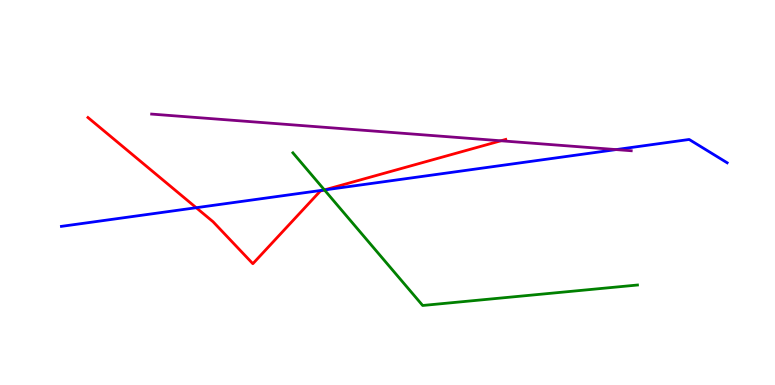[{'lines': ['blue', 'red'], 'intersections': [{'x': 2.53, 'y': 4.6}, {'x': 4.18, 'y': 5.06}]}, {'lines': ['green', 'red'], 'intersections': [{'x': 4.19, 'y': 5.07}]}, {'lines': ['purple', 'red'], 'intersections': [{'x': 6.46, 'y': 6.34}]}, {'lines': ['blue', 'green'], 'intersections': [{'x': 4.19, 'y': 5.07}]}, {'lines': ['blue', 'purple'], 'intersections': [{'x': 7.95, 'y': 6.11}]}, {'lines': ['green', 'purple'], 'intersections': []}]